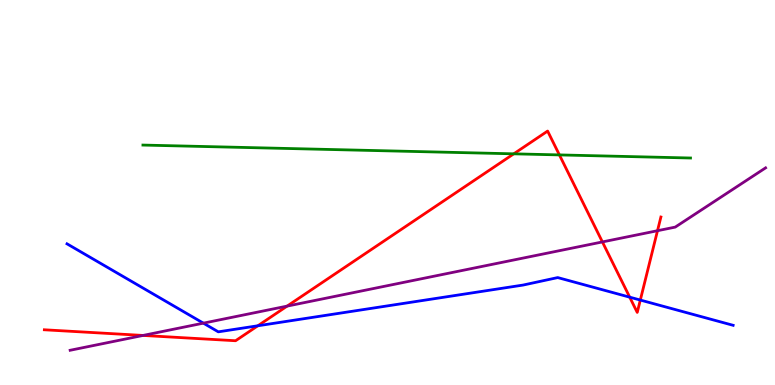[{'lines': ['blue', 'red'], 'intersections': [{'x': 3.33, 'y': 1.54}, {'x': 8.13, 'y': 2.28}, {'x': 8.26, 'y': 2.21}]}, {'lines': ['green', 'red'], 'intersections': [{'x': 6.63, 'y': 6.0}, {'x': 7.22, 'y': 5.98}]}, {'lines': ['purple', 'red'], 'intersections': [{'x': 1.85, 'y': 1.29}, {'x': 3.7, 'y': 2.05}, {'x': 7.77, 'y': 3.72}, {'x': 8.48, 'y': 4.01}]}, {'lines': ['blue', 'green'], 'intersections': []}, {'lines': ['blue', 'purple'], 'intersections': [{'x': 2.62, 'y': 1.61}]}, {'lines': ['green', 'purple'], 'intersections': []}]